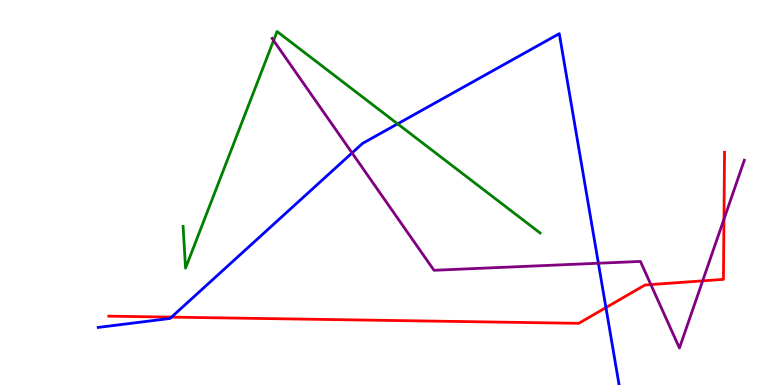[{'lines': ['blue', 'red'], 'intersections': [{'x': 2.21, 'y': 1.76}, {'x': 7.82, 'y': 2.01}]}, {'lines': ['green', 'red'], 'intersections': []}, {'lines': ['purple', 'red'], 'intersections': [{'x': 8.4, 'y': 2.61}, {'x': 9.07, 'y': 2.71}, {'x': 9.34, 'y': 4.31}]}, {'lines': ['blue', 'green'], 'intersections': [{'x': 5.13, 'y': 6.78}]}, {'lines': ['blue', 'purple'], 'intersections': [{'x': 4.54, 'y': 6.03}, {'x': 7.72, 'y': 3.16}]}, {'lines': ['green', 'purple'], 'intersections': [{'x': 3.53, 'y': 8.95}]}]